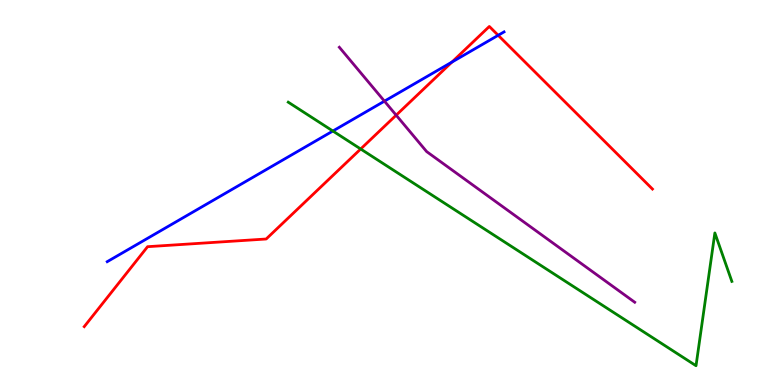[{'lines': ['blue', 'red'], 'intersections': [{'x': 5.83, 'y': 8.39}, {'x': 6.43, 'y': 9.08}]}, {'lines': ['green', 'red'], 'intersections': [{'x': 4.65, 'y': 6.13}]}, {'lines': ['purple', 'red'], 'intersections': [{'x': 5.11, 'y': 7.01}]}, {'lines': ['blue', 'green'], 'intersections': [{'x': 4.3, 'y': 6.6}]}, {'lines': ['blue', 'purple'], 'intersections': [{'x': 4.96, 'y': 7.37}]}, {'lines': ['green', 'purple'], 'intersections': []}]